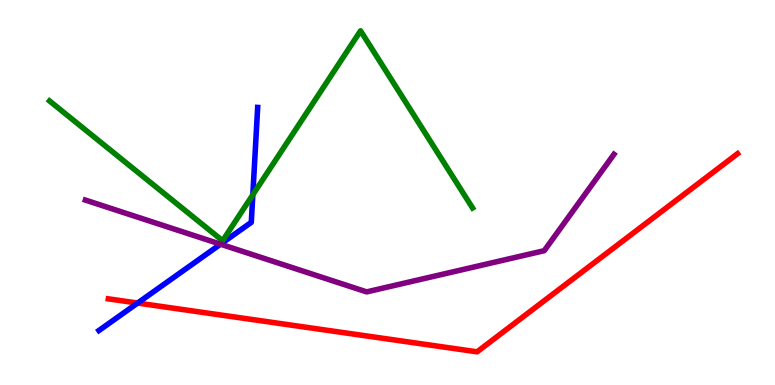[{'lines': ['blue', 'red'], 'intersections': [{'x': 1.78, 'y': 2.13}]}, {'lines': ['green', 'red'], 'intersections': []}, {'lines': ['purple', 'red'], 'intersections': []}, {'lines': ['blue', 'green'], 'intersections': [{'x': 3.26, 'y': 4.94}]}, {'lines': ['blue', 'purple'], 'intersections': [{'x': 2.85, 'y': 3.66}]}, {'lines': ['green', 'purple'], 'intersections': []}]